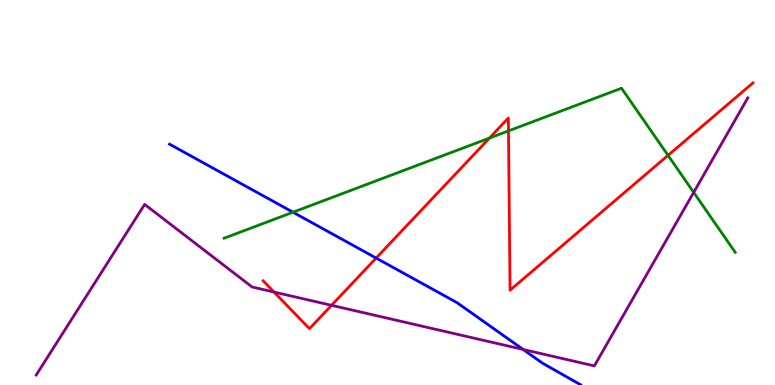[{'lines': ['blue', 'red'], 'intersections': [{'x': 4.85, 'y': 3.3}]}, {'lines': ['green', 'red'], 'intersections': [{'x': 6.32, 'y': 6.41}, {'x': 6.56, 'y': 6.6}, {'x': 8.62, 'y': 5.96}]}, {'lines': ['purple', 'red'], 'intersections': [{'x': 3.54, 'y': 2.41}, {'x': 4.28, 'y': 2.07}]}, {'lines': ['blue', 'green'], 'intersections': [{'x': 3.78, 'y': 4.49}]}, {'lines': ['blue', 'purple'], 'intersections': [{'x': 6.75, 'y': 0.922}]}, {'lines': ['green', 'purple'], 'intersections': [{'x': 8.95, 'y': 5.0}]}]